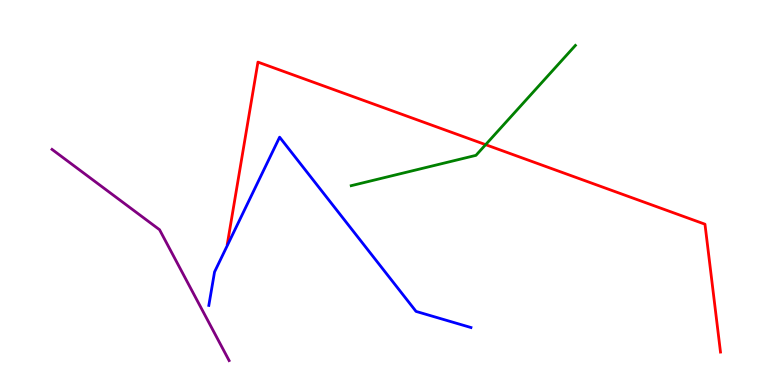[{'lines': ['blue', 'red'], 'intersections': []}, {'lines': ['green', 'red'], 'intersections': [{'x': 6.27, 'y': 6.24}]}, {'lines': ['purple', 'red'], 'intersections': []}, {'lines': ['blue', 'green'], 'intersections': []}, {'lines': ['blue', 'purple'], 'intersections': []}, {'lines': ['green', 'purple'], 'intersections': []}]